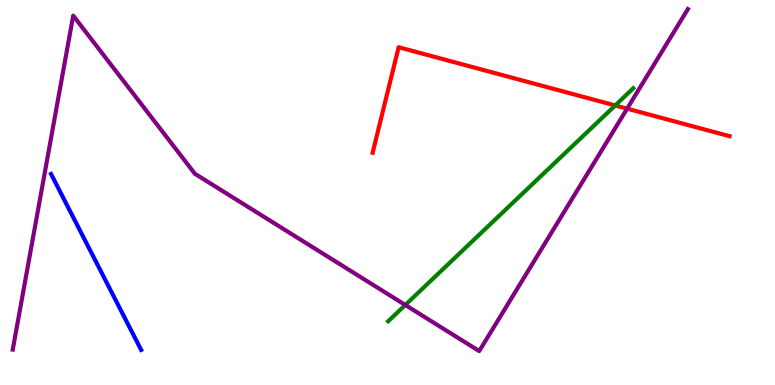[{'lines': ['blue', 'red'], 'intersections': []}, {'lines': ['green', 'red'], 'intersections': [{'x': 7.94, 'y': 7.26}]}, {'lines': ['purple', 'red'], 'intersections': [{'x': 8.09, 'y': 7.18}]}, {'lines': ['blue', 'green'], 'intersections': []}, {'lines': ['blue', 'purple'], 'intersections': []}, {'lines': ['green', 'purple'], 'intersections': [{'x': 5.23, 'y': 2.08}]}]